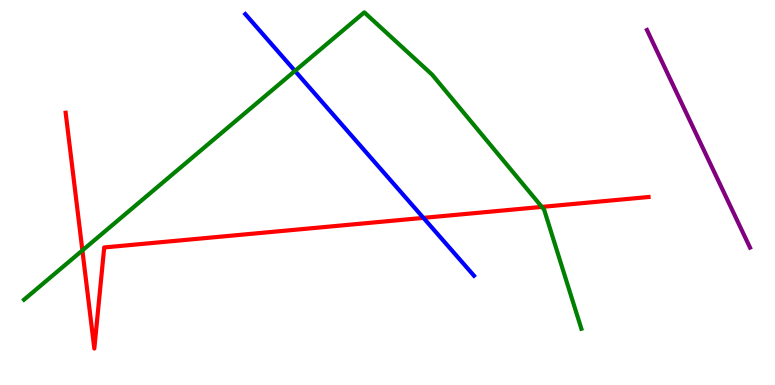[{'lines': ['blue', 'red'], 'intersections': [{'x': 5.46, 'y': 4.34}]}, {'lines': ['green', 'red'], 'intersections': [{'x': 1.06, 'y': 3.5}, {'x': 6.99, 'y': 4.63}]}, {'lines': ['purple', 'red'], 'intersections': []}, {'lines': ['blue', 'green'], 'intersections': [{'x': 3.81, 'y': 8.16}]}, {'lines': ['blue', 'purple'], 'intersections': []}, {'lines': ['green', 'purple'], 'intersections': []}]